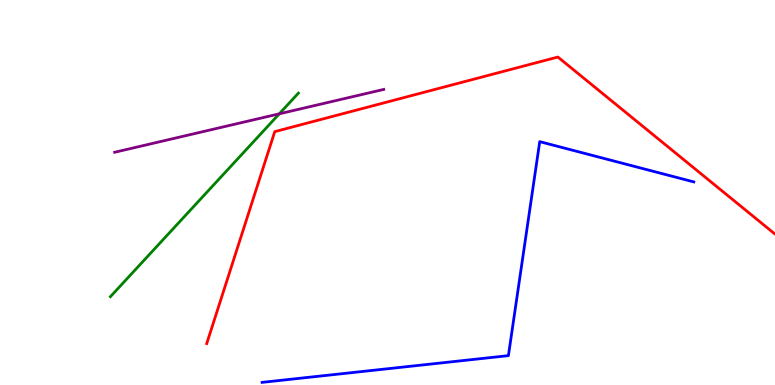[{'lines': ['blue', 'red'], 'intersections': []}, {'lines': ['green', 'red'], 'intersections': []}, {'lines': ['purple', 'red'], 'intersections': []}, {'lines': ['blue', 'green'], 'intersections': []}, {'lines': ['blue', 'purple'], 'intersections': []}, {'lines': ['green', 'purple'], 'intersections': [{'x': 3.6, 'y': 7.04}]}]